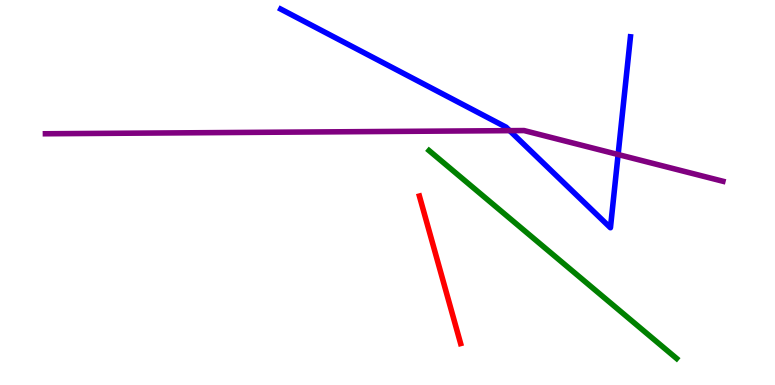[{'lines': ['blue', 'red'], 'intersections': []}, {'lines': ['green', 'red'], 'intersections': []}, {'lines': ['purple', 'red'], 'intersections': []}, {'lines': ['blue', 'green'], 'intersections': []}, {'lines': ['blue', 'purple'], 'intersections': [{'x': 6.58, 'y': 6.61}, {'x': 7.98, 'y': 5.99}]}, {'lines': ['green', 'purple'], 'intersections': []}]